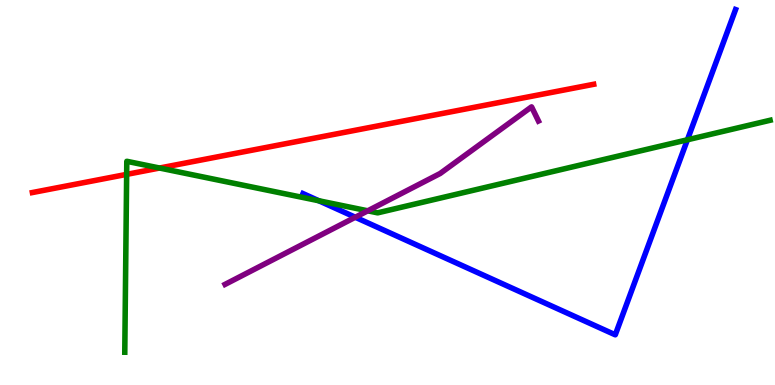[{'lines': ['blue', 'red'], 'intersections': []}, {'lines': ['green', 'red'], 'intersections': [{'x': 1.63, 'y': 5.47}, {'x': 2.06, 'y': 5.64}]}, {'lines': ['purple', 'red'], 'intersections': []}, {'lines': ['blue', 'green'], 'intersections': [{'x': 4.11, 'y': 4.79}, {'x': 8.87, 'y': 6.37}]}, {'lines': ['blue', 'purple'], 'intersections': [{'x': 4.58, 'y': 4.36}]}, {'lines': ['green', 'purple'], 'intersections': [{'x': 4.75, 'y': 4.52}]}]